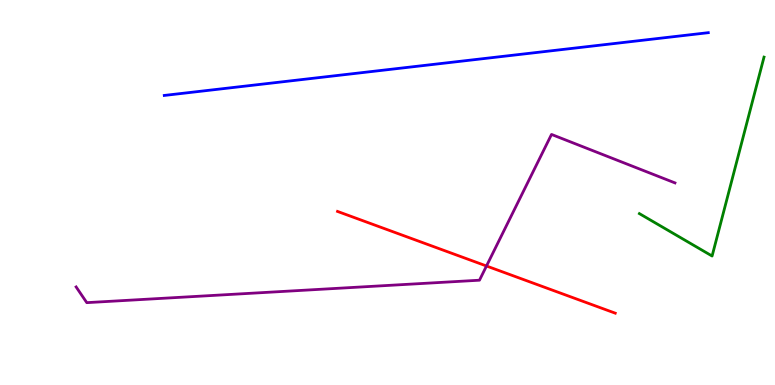[{'lines': ['blue', 'red'], 'intersections': []}, {'lines': ['green', 'red'], 'intersections': []}, {'lines': ['purple', 'red'], 'intersections': [{'x': 6.28, 'y': 3.09}]}, {'lines': ['blue', 'green'], 'intersections': []}, {'lines': ['blue', 'purple'], 'intersections': []}, {'lines': ['green', 'purple'], 'intersections': []}]